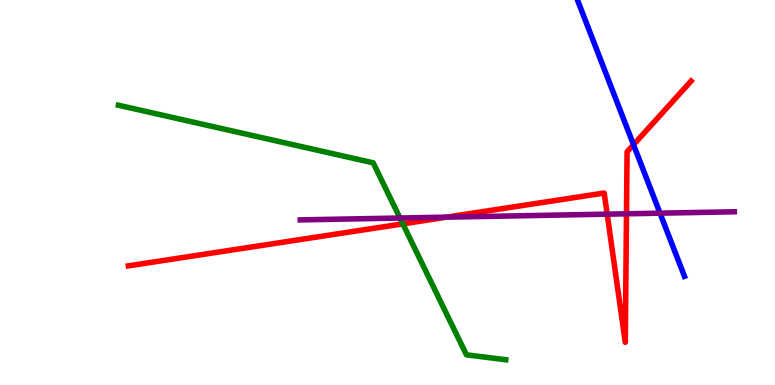[{'lines': ['blue', 'red'], 'intersections': [{'x': 8.17, 'y': 6.24}]}, {'lines': ['green', 'red'], 'intersections': [{'x': 5.2, 'y': 4.19}]}, {'lines': ['purple', 'red'], 'intersections': [{'x': 5.76, 'y': 4.36}, {'x': 7.83, 'y': 4.44}, {'x': 8.08, 'y': 4.45}]}, {'lines': ['blue', 'green'], 'intersections': []}, {'lines': ['blue', 'purple'], 'intersections': [{'x': 8.52, 'y': 4.46}]}, {'lines': ['green', 'purple'], 'intersections': [{'x': 5.16, 'y': 4.34}]}]